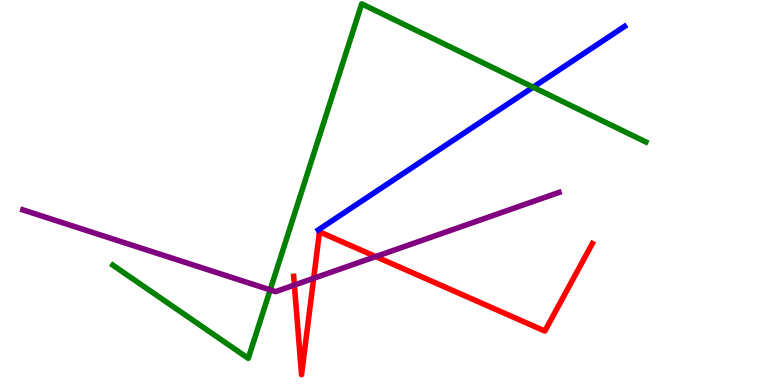[{'lines': ['blue', 'red'], 'intersections': []}, {'lines': ['green', 'red'], 'intersections': []}, {'lines': ['purple', 'red'], 'intersections': [{'x': 3.8, 'y': 2.6}, {'x': 4.05, 'y': 2.77}, {'x': 4.85, 'y': 3.34}]}, {'lines': ['blue', 'green'], 'intersections': [{'x': 6.88, 'y': 7.74}]}, {'lines': ['blue', 'purple'], 'intersections': []}, {'lines': ['green', 'purple'], 'intersections': [{'x': 3.49, 'y': 2.47}]}]